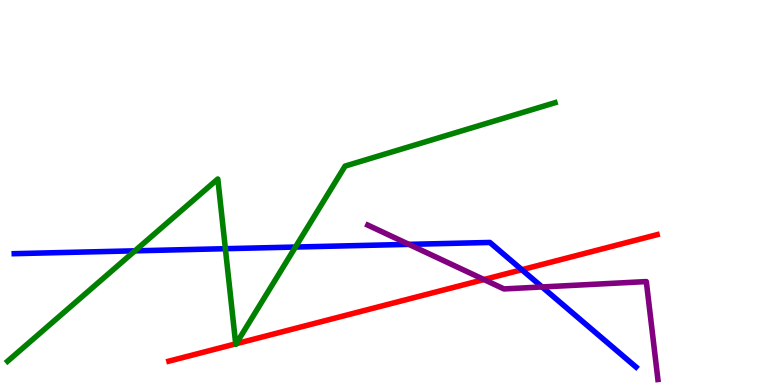[{'lines': ['blue', 'red'], 'intersections': [{'x': 6.73, 'y': 2.99}]}, {'lines': ['green', 'red'], 'intersections': [{'x': 3.04, 'y': 1.07}, {'x': 3.05, 'y': 1.07}]}, {'lines': ['purple', 'red'], 'intersections': [{'x': 6.24, 'y': 2.74}]}, {'lines': ['blue', 'green'], 'intersections': [{'x': 1.74, 'y': 3.49}, {'x': 2.91, 'y': 3.54}, {'x': 3.81, 'y': 3.58}]}, {'lines': ['blue', 'purple'], 'intersections': [{'x': 5.28, 'y': 3.65}, {'x': 6.99, 'y': 2.55}]}, {'lines': ['green', 'purple'], 'intersections': []}]